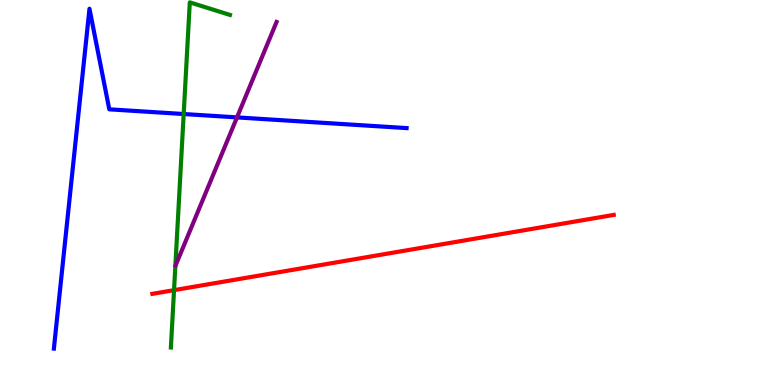[{'lines': ['blue', 'red'], 'intersections': []}, {'lines': ['green', 'red'], 'intersections': [{'x': 2.25, 'y': 2.46}]}, {'lines': ['purple', 'red'], 'intersections': []}, {'lines': ['blue', 'green'], 'intersections': [{'x': 2.37, 'y': 7.04}]}, {'lines': ['blue', 'purple'], 'intersections': [{'x': 3.06, 'y': 6.95}]}, {'lines': ['green', 'purple'], 'intersections': []}]